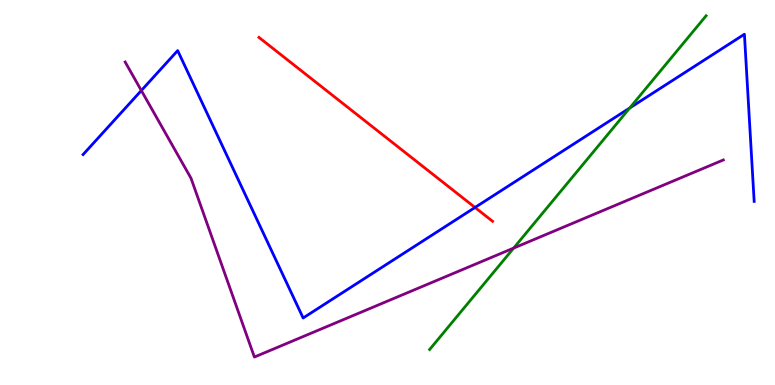[{'lines': ['blue', 'red'], 'intersections': [{'x': 6.13, 'y': 4.61}]}, {'lines': ['green', 'red'], 'intersections': []}, {'lines': ['purple', 'red'], 'intersections': []}, {'lines': ['blue', 'green'], 'intersections': [{'x': 8.13, 'y': 7.19}]}, {'lines': ['blue', 'purple'], 'intersections': [{'x': 1.82, 'y': 7.65}]}, {'lines': ['green', 'purple'], 'intersections': [{'x': 6.63, 'y': 3.56}]}]